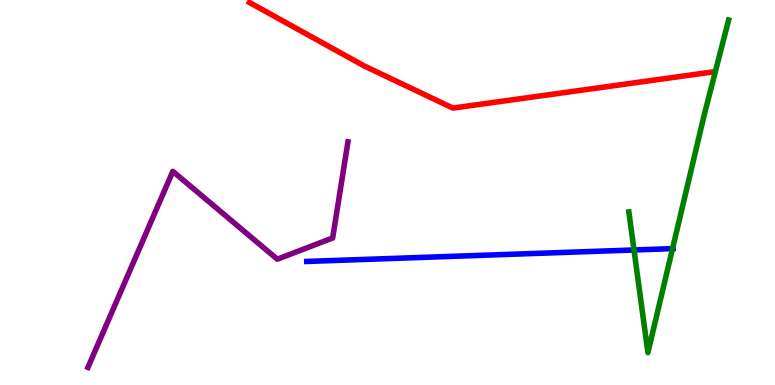[{'lines': ['blue', 'red'], 'intersections': []}, {'lines': ['green', 'red'], 'intersections': []}, {'lines': ['purple', 'red'], 'intersections': []}, {'lines': ['blue', 'green'], 'intersections': [{'x': 8.18, 'y': 3.51}, {'x': 8.68, 'y': 3.54}]}, {'lines': ['blue', 'purple'], 'intersections': []}, {'lines': ['green', 'purple'], 'intersections': []}]